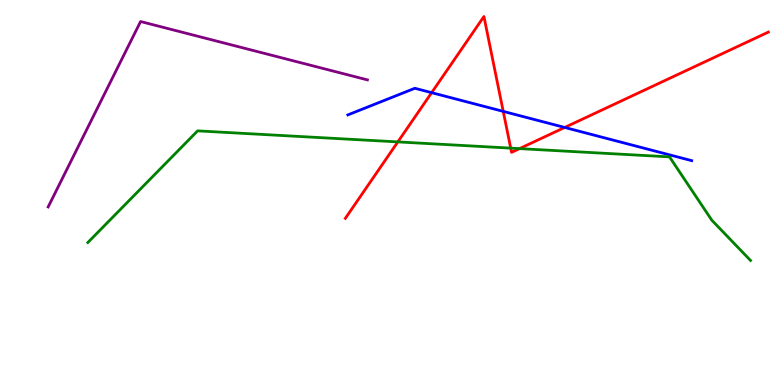[{'lines': ['blue', 'red'], 'intersections': [{'x': 5.57, 'y': 7.59}, {'x': 6.49, 'y': 7.11}, {'x': 7.29, 'y': 6.69}]}, {'lines': ['green', 'red'], 'intersections': [{'x': 5.13, 'y': 6.31}, {'x': 6.59, 'y': 6.15}, {'x': 6.7, 'y': 6.14}]}, {'lines': ['purple', 'red'], 'intersections': []}, {'lines': ['blue', 'green'], 'intersections': []}, {'lines': ['blue', 'purple'], 'intersections': []}, {'lines': ['green', 'purple'], 'intersections': []}]